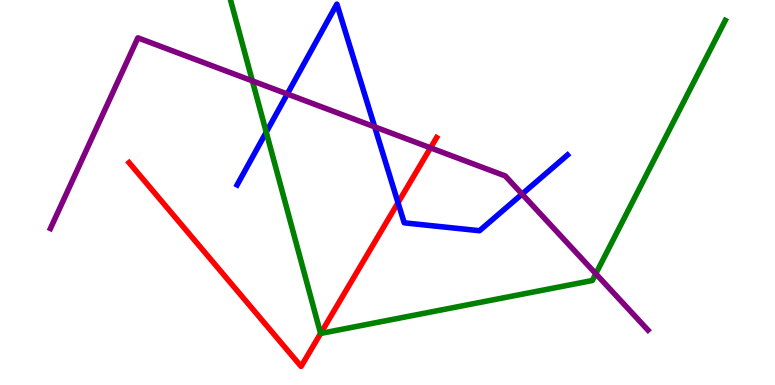[{'lines': ['blue', 'red'], 'intersections': [{'x': 5.14, 'y': 4.73}]}, {'lines': ['green', 'red'], 'intersections': [{'x': 4.14, 'y': 1.34}]}, {'lines': ['purple', 'red'], 'intersections': [{'x': 5.56, 'y': 6.16}]}, {'lines': ['blue', 'green'], 'intersections': [{'x': 3.44, 'y': 6.57}]}, {'lines': ['blue', 'purple'], 'intersections': [{'x': 3.71, 'y': 7.56}, {'x': 4.83, 'y': 6.71}, {'x': 6.74, 'y': 4.96}]}, {'lines': ['green', 'purple'], 'intersections': [{'x': 3.26, 'y': 7.9}, {'x': 7.69, 'y': 2.89}]}]